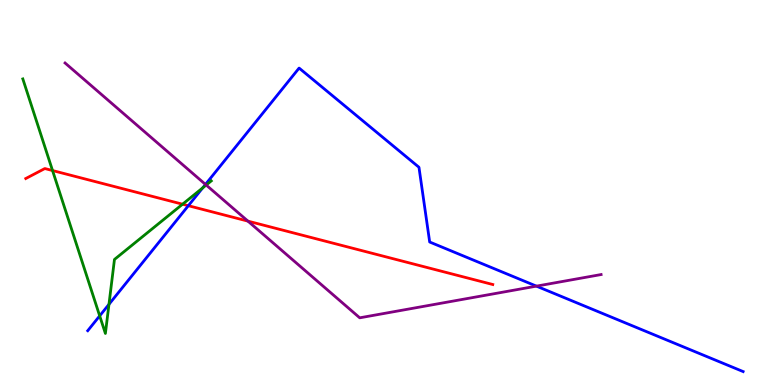[{'lines': ['blue', 'red'], 'intersections': [{'x': 2.43, 'y': 4.66}]}, {'lines': ['green', 'red'], 'intersections': [{'x': 0.678, 'y': 5.57}, {'x': 2.36, 'y': 4.7}]}, {'lines': ['purple', 'red'], 'intersections': [{'x': 3.2, 'y': 4.26}]}, {'lines': ['blue', 'green'], 'intersections': [{'x': 1.29, 'y': 1.8}, {'x': 1.41, 'y': 2.1}, {'x': 2.62, 'y': 5.12}]}, {'lines': ['blue', 'purple'], 'intersections': [{'x': 2.65, 'y': 5.21}, {'x': 6.92, 'y': 2.57}]}, {'lines': ['green', 'purple'], 'intersections': [{'x': 2.66, 'y': 5.19}]}]